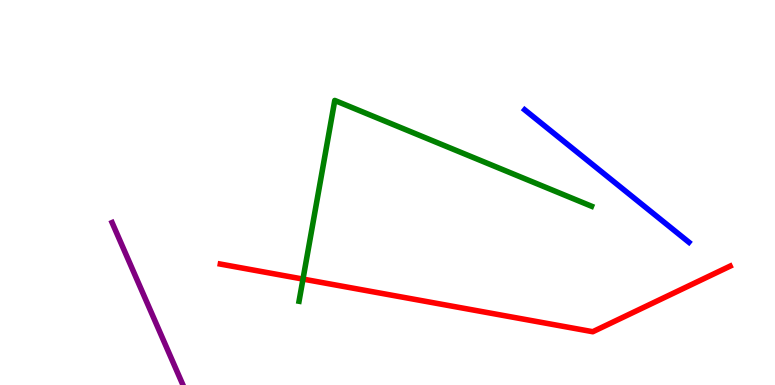[{'lines': ['blue', 'red'], 'intersections': []}, {'lines': ['green', 'red'], 'intersections': [{'x': 3.91, 'y': 2.75}]}, {'lines': ['purple', 'red'], 'intersections': []}, {'lines': ['blue', 'green'], 'intersections': []}, {'lines': ['blue', 'purple'], 'intersections': []}, {'lines': ['green', 'purple'], 'intersections': []}]